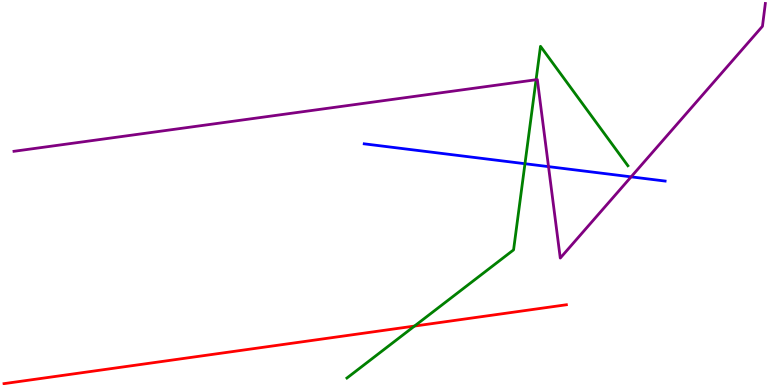[{'lines': ['blue', 'red'], 'intersections': []}, {'lines': ['green', 'red'], 'intersections': [{'x': 5.35, 'y': 1.53}]}, {'lines': ['purple', 'red'], 'intersections': []}, {'lines': ['blue', 'green'], 'intersections': [{'x': 6.77, 'y': 5.75}]}, {'lines': ['blue', 'purple'], 'intersections': [{'x': 7.08, 'y': 5.67}, {'x': 8.14, 'y': 5.41}]}, {'lines': ['green', 'purple'], 'intersections': [{'x': 6.92, 'y': 7.93}]}]